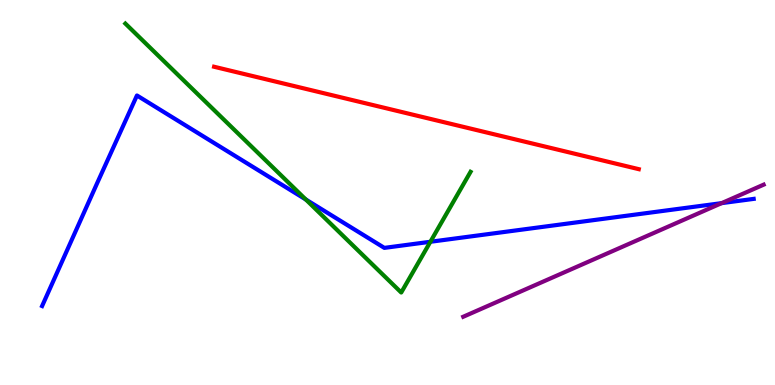[{'lines': ['blue', 'red'], 'intersections': []}, {'lines': ['green', 'red'], 'intersections': []}, {'lines': ['purple', 'red'], 'intersections': []}, {'lines': ['blue', 'green'], 'intersections': [{'x': 3.95, 'y': 4.82}, {'x': 5.55, 'y': 3.72}]}, {'lines': ['blue', 'purple'], 'intersections': [{'x': 9.31, 'y': 4.72}]}, {'lines': ['green', 'purple'], 'intersections': []}]